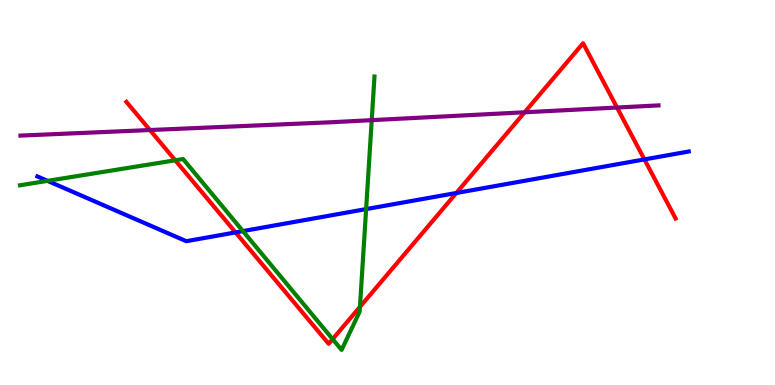[{'lines': ['blue', 'red'], 'intersections': [{'x': 3.04, 'y': 3.96}, {'x': 5.89, 'y': 4.99}, {'x': 8.32, 'y': 5.86}]}, {'lines': ['green', 'red'], 'intersections': [{'x': 2.26, 'y': 5.84}, {'x': 4.29, 'y': 1.19}, {'x': 4.64, 'y': 2.03}]}, {'lines': ['purple', 'red'], 'intersections': [{'x': 1.93, 'y': 6.62}, {'x': 6.77, 'y': 7.08}, {'x': 7.96, 'y': 7.21}]}, {'lines': ['blue', 'green'], 'intersections': [{'x': 0.613, 'y': 5.3}, {'x': 3.13, 'y': 4.0}, {'x': 4.72, 'y': 4.57}]}, {'lines': ['blue', 'purple'], 'intersections': []}, {'lines': ['green', 'purple'], 'intersections': [{'x': 4.8, 'y': 6.88}]}]